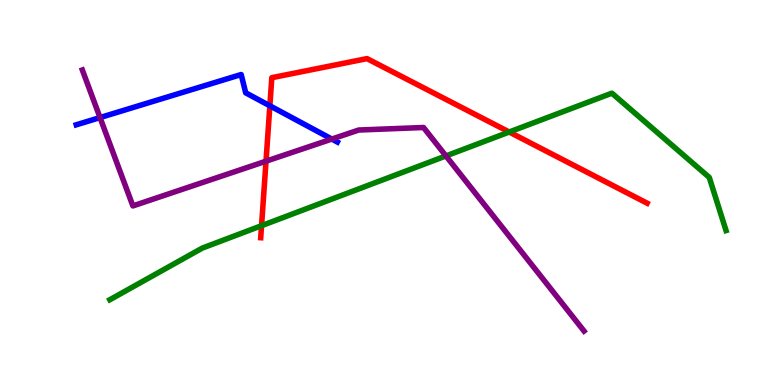[{'lines': ['blue', 'red'], 'intersections': [{'x': 3.48, 'y': 7.25}]}, {'lines': ['green', 'red'], 'intersections': [{'x': 3.37, 'y': 4.14}, {'x': 6.57, 'y': 6.57}]}, {'lines': ['purple', 'red'], 'intersections': [{'x': 3.43, 'y': 5.81}]}, {'lines': ['blue', 'green'], 'intersections': []}, {'lines': ['blue', 'purple'], 'intersections': [{'x': 1.29, 'y': 6.95}, {'x': 4.28, 'y': 6.39}]}, {'lines': ['green', 'purple'], 'intersections': [{'x': 5.75, 'y': 5.95}]}]